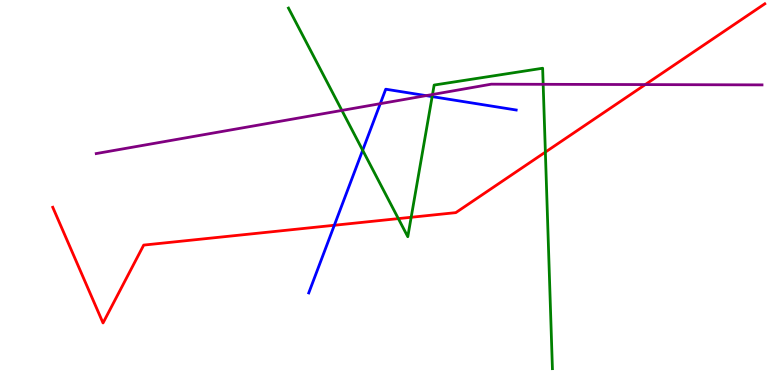[{'lines': ['blue', 'red'], 'intersections': [{'x': 4.31, 'y': 4.15}]}, {'lines': ['green', 'red'], 'intersections': [{'x': 5.14, 'y': 4.32}, {'x': 5.31, 'y': 4.36}, {'x': 7.04, 'y': 6.05}]}, {'lines': ['purple', 'red'], 'intersections': [{'x': 8.33, 'y': 7.8}]}, {'lines': ['blue', 'green'], 'intersections': [{'x': 4.68, 'y': 6.1}, {'x': 5.58, 'y': 7.49}]}, {'lines': ['blue', 'purple'], 'intersections': [{'x': 4.91, 'y': 7.31}, {'x': 5.5, 'y': 7.52}]}, {'lines': ['green', 'purple'], 'intersections': [{'x': 4.41, 'y': 7.13}, {'x': 5.58, 'y': 7.55}, {'x': 7.01, 'y': 7.81}]}]